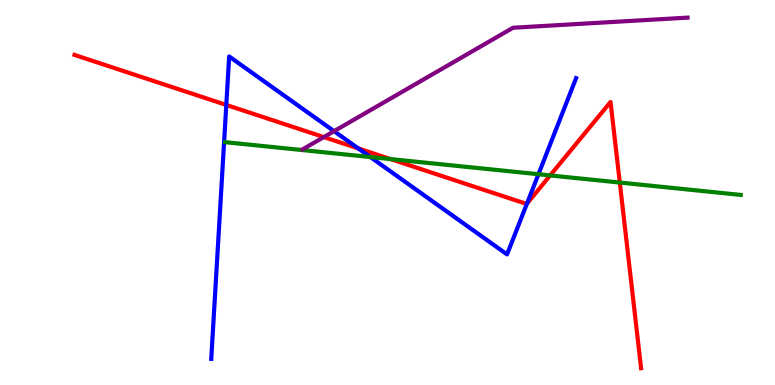[{'lines': ['blue', 'red'], 'intersections': [{'x': 2.92, 'y': 7.27}, {'x': 4.62, 'y': 6.14}, {'x': 6.8, 'y': 4.71}]}, {'lines': ['green', 'red'], 'intersections': [{'x': 5.04, 'y': 5.87}, {'x': 7.1, 'y': 5.44}, {'x': 8.0, 'y': 5.26}]}, {'lines': ['purple', 'red'], 'intersections': [{'x': 4.18, 'y': 6.44}]}, {'lines': ['blue', 'green'], 'intersections': [{'x': 4.78, 'y': 5.92}, {'x': 6.95, 'y': 5.47}]}, {'lines': ['blue', 'purple'], 'intersections': [{'x': 4.31, 'y': 6.59}]}, {'lines': ['green', 'purple'], 'intersections': []}]